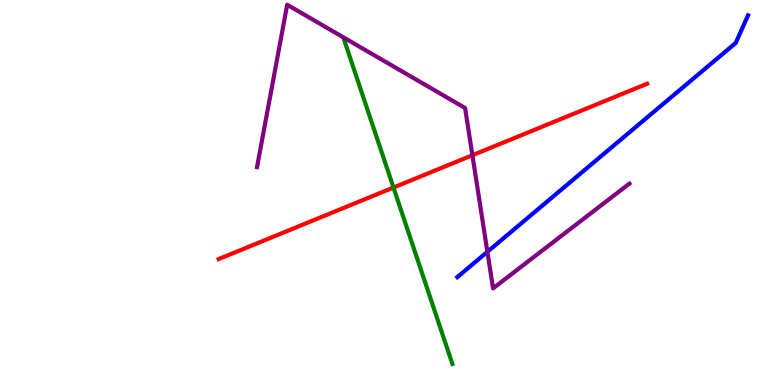[{'lines': ['blue', 'red'], 'intersections': []}, {'lines': ['green', 'red'], 'intersections': [{'x': 5.08, 'y': 5.13}]}, {'lines': ['purple', 'red'], 'intersections': [{'x': 6.1, 'y': 5.97}]}, {'lines': ['blue', 'green'], 'intersections': []}, {'lines': ['blue', 'purple'], 'intersections': [{'x': 6.29, 'y': 3.46}]}, {'lines': ['green', 'purple'], 'intersections': []}]